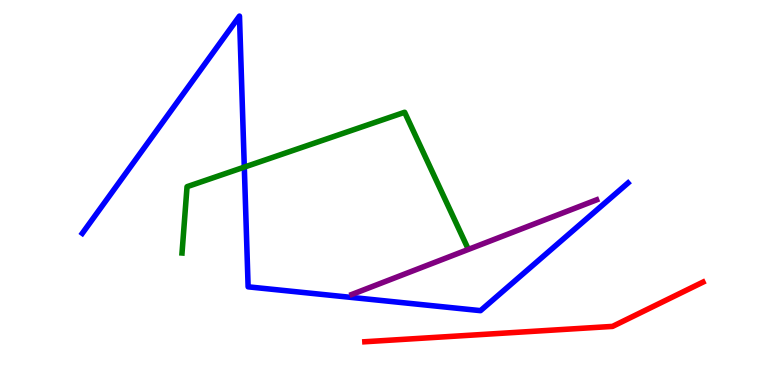[{'lines': ['blue', 'red'], 'intersections': []}, {'lines': ['green', 'red'], 'intersections': []}, {'lines': ['purple', 'red'], 'intersections': []}, {'lines': ['blue', 'green'], 'intersections': [{'x': 3.15, 'y': 5.66}]}, {'lines': ['blue', 'purple'], 'intersections': []}, {'lines': ['green', 'purple'], 'intersections': []}]